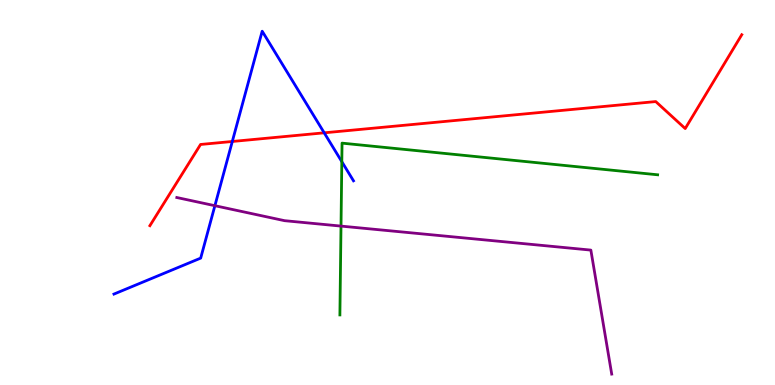[{'lines': ['blue', 'red'], 'intersections': [{'x': 3.0, 'y': 6.33}, {'x': 4.18, 'y': 6.55}]}, {'lines': ['green', 'red'], 'intersections': []}, {'lines': ['purple', 'red'], 'intersections': []}, {'lines': ['blue', 'green'], 'intersections': [{'x': 4.41, 'y': 5.8}]}, {'lines': ['blue', 'purple'], 'intersections': [{'x': 2.77, 'y': 4.66}]}, {'lines': ['green', 'purple'], 'intersections': [{'x': 4.4, 'y': 4.13}]}]